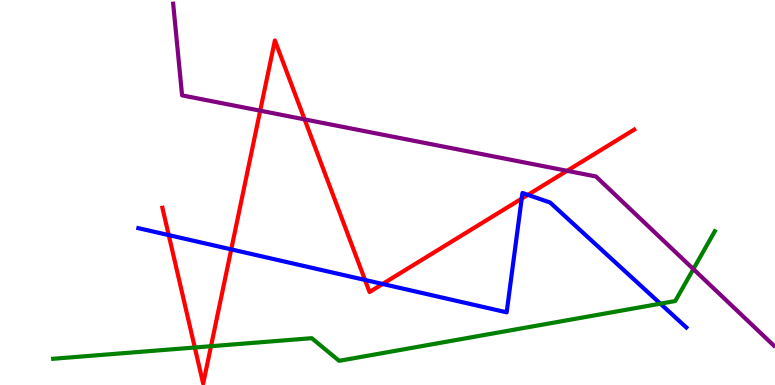[{'lines': ['blue', 'red'], 'intersections': [{'x': 2.18, 'y': 3.89}, {'x': 2.98, 'y': 3.52}, {'x': 4.71, 'y': 2.73}, {'x': 4.94, 'y': 2.62}, {'x': 6.73, 'y': 4.84}, {'x': 6.81, 'y': 4.94}]}, {'lines': ['green', 'red'], 'intersections': [{'x': 2.51, 'y': 0.974}, {'x': 2.72, 'y': 1.01}]}, {'lines': ['purple', 'red'], 'intersections': [{'x': 3.36, 'y': 7.13}, {'x': 3.93, 'y': 6.9}, {'x': 7.32, 'y': 5.56}]}, {'lines': ['blue', 'green'], 'intersections': [{'x': 8.52, 'y': 2.11}]}, {'lines': ['blue', 'purple'], 'intersections': []}, {'lines': ['green', 'purple'], 'intersections': [{'x': 8.95, 'y': 3.01}]}]